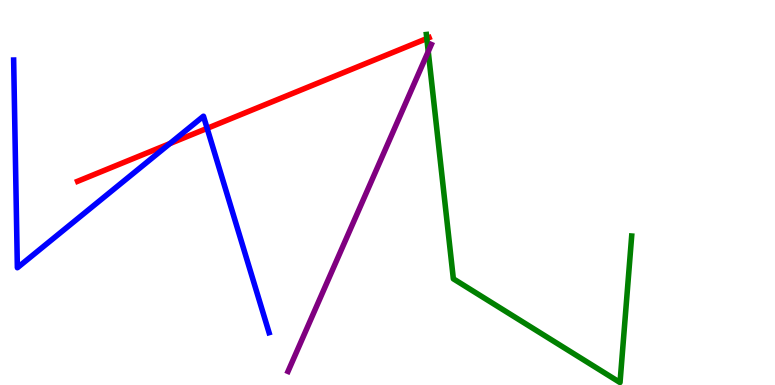[{'lines': ['blue', 'red'], 'intersections': [{'x': 2.19, 'y': 6.27}, {'x': 2.67, 'y': 6.67}]}, {'lines': ['green', 'red'], 'intersections': [{'x': 5.51, 'y': 9.0}]}, {'lines': ['purple', 'red'], 'intersections': []}, {'lines': ['blue', 'green'], 'intersections': []}, {'lines': ['blue', 'purple'], 'intersections': []}, {'lines': ['green', 'purple'], 'intersections': [{'x': 5.53, 'y': 8.66}]}]